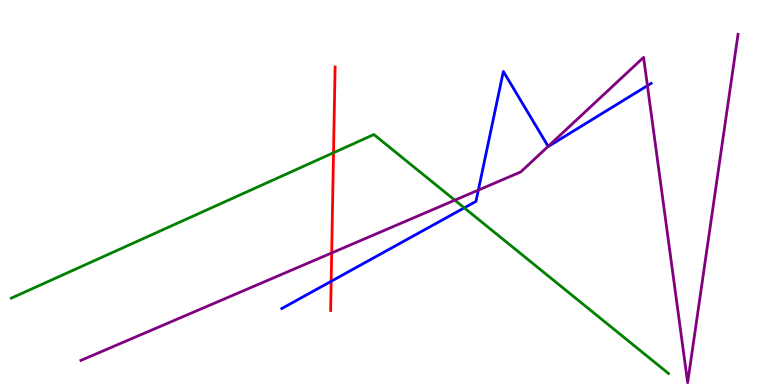[{'lines': ['blue', 'red'], 'intersections': [{'x': 4.27, 'y': 2.69}]}, {'lines': ['green', 'red'], 'intersections': [{'x': 4.3, 'y': 6.03}]}, {'lines': ['purple', 'red'], 'intersections': [{'x': 4.28, 'y': 3.43}]}, {'lines': ['blue', 'green'], 'intersections': [{'x': 5.99, 'y': 4.6}]}, {'lines': ['blue', 'purple'], 'intersections': [{'x': 6.17, 'y': 5.06}, {'x': 7.07, 'y': 6.2}, {'x': 8.35, 'y': 7.77}]}, {'lines': ['green', 'purple'], 'intersections': [{'x': 5.87, 'y': 4.8}]}]